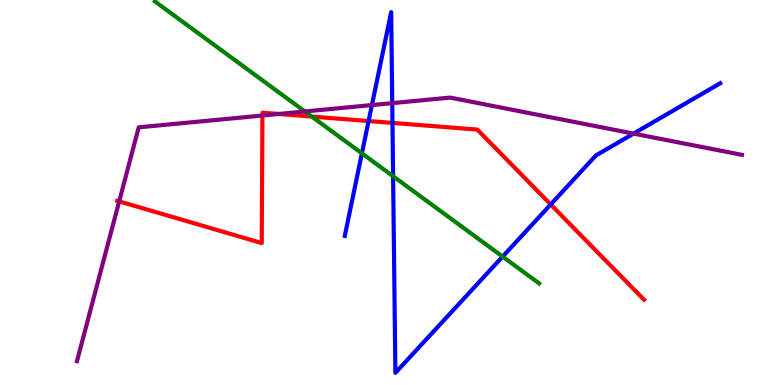[{'lines': ['blue', 'red'], 'intersections': [{'x': 4.76, 'y': 6.86}, {'x': 5.06, 'y': 6.81}, {'x': 7.11, 'y': 4.69}]}, {'lines': ['green', 'red'], 'intersections': [{'x': 4.02, 'y': 6.97}]}, {'lines': ['purple', 'red'], 'intersections': [{'x': 1.54, 'y': 4.77}, {'x': 3.39, 'y': 7.0}, {'x': 3.6, 'y': 7.04}]}, {'lines': ['blue', 'green'], 'intersections': [{'x': 4.67, 'y': 6.02}, {'x': 5.07, 'y': 5.42}, {'x': 6.49, 'y': 3.33}]}, {'lines': ['blue', 'purple'], 'intersections': [{'x': 4.8, 'y': 7.27}, {'x': 5.06, 'y': 7.32}, {'x': 8.18, 'y': 6.53}]}, {'lines': ['green', 'purple'], 'intersections': [{'x': 3.93, 'y': 7.1}]}]